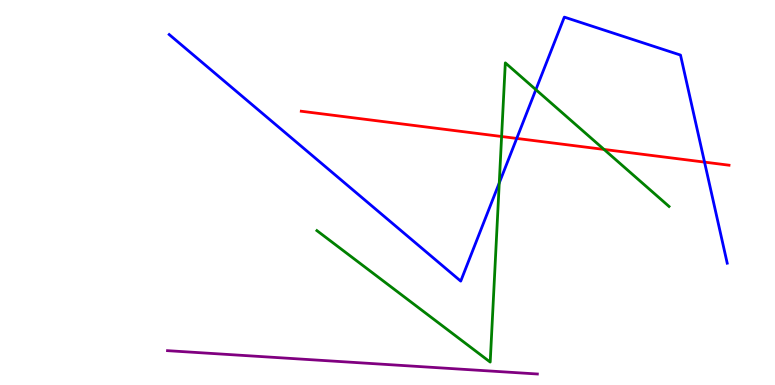[{'lines': ['blue', 'red'], 'intersections': [{'x': 6.67, 'y': 6.4}, {'x': 9.09, 'y': 5.79}]}, {'lines': ['green', 'red'], 'intersections': [{'x': 6.47, 'y': 6.45}, {'x': 7.79, 'y': 6.12}]}, {'lines': ['purple', 'red'], 'intersections': []}, {'lines': ['blue', 'green'], 'intersections': [{'x': 6.44, 'y': 5.25}, {'x': 6.91, 'y': 7.67}]}, {'lines': ['blue', 'purple'], 'intersections': []}, {'lines': ['green', 'purple'], 'intersections': []}]